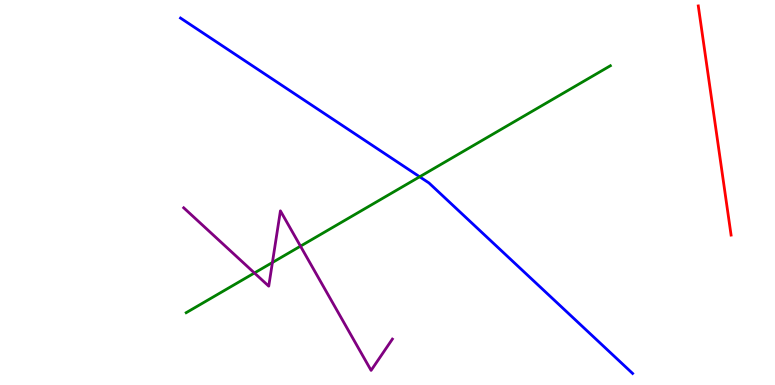[{'lines': ['blue', 'red'], 'intersections': []}, {'lines': ['green', 'red'], 'intersections': []}, {'lines': ['purple', 'red'], 'intersections': []}, {'lines': ['blue', 'green'], 'intersections': [{'x': 5.41, 'y': 5.41}]}, {'lines': ['blue', 'purple'], 'intersections': []}, {'lines': ['green', 'purple'], 'intersections': [{'x': 3.28, 'y': 2.91}, {'x': 3.52, 'y': 3.18}, {'x': 3.88, 'y': 3.61}]}]